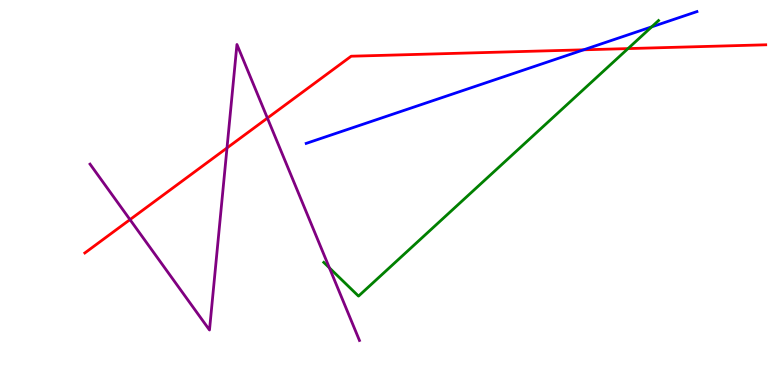[{'lines': ['blue', 'red'], 'intersections': [{'x': 7.53, 'y': 8.71}]}, {'lines': ['green', 'red'], 'intersections': [{'x': 8.1, 'y': 8.74}]}, {'lines': ['purple', 'red'], 'intersections': [{'x': 1.68, 'y': 4.3}, {'x': 2.93, 'y': 6.16}, {'x': 3.45, 'y': 6.93}]}, {'lines': ['blue', 'green'], 'intersections': [{'x': 8.41, 'y': 9.3}]}, {'lines': ['blue', 'purple'], 'intersections': []}, {'lines': ['green', 'purple'], 'intersections': [{'x': 4.25, 'y': 3.04}]}]